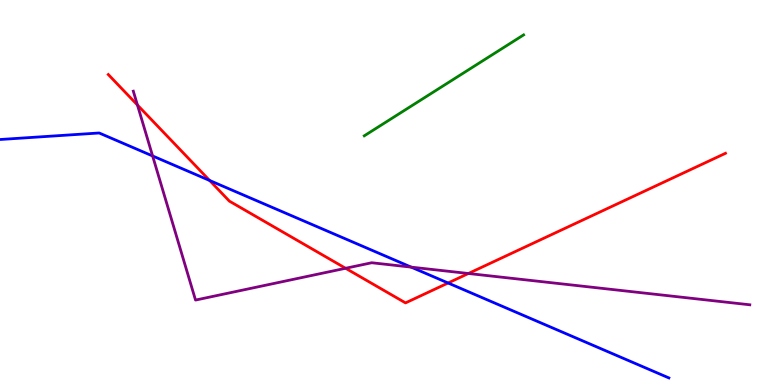[{'lines': ['blue', 'red'], 'intersections': [{'x': 2.7, 'y': 5.31}, {'x': 5.78, 'y': 2.65}]}, {'lines': ['green', 'red'], 'intersections': []}, {'lines': ['purple', 'red'], 'intersections': [{'x': 1.77, 'y': 7.27}, {'x': 4.46, 'y': 3.03}, {'x': 6.04, 'y': 2.9}]}, {'lines': ['blue', 'green'], 'intersections': []}, {'lines': ['blue', 'purple'], 'intersections': [{'x': 1.97, 'y': 5.95}, {'x': 5.31, 'y': 3.06}]}, {'lines': ['green', 'purple'], 'intersections': []}]